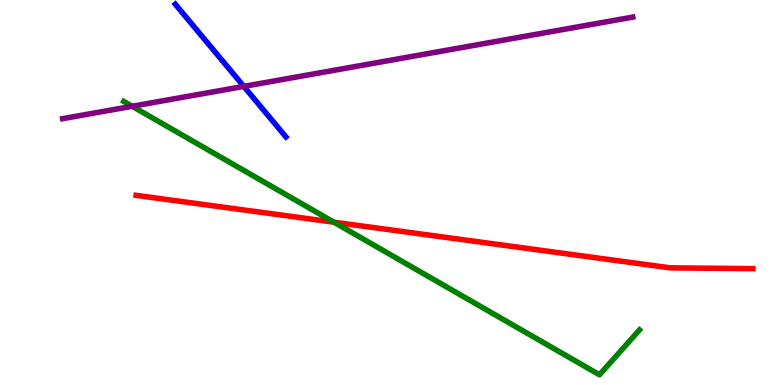[{'lines': ['blue', 'red'], 'intersections': []}, {'lines': ['green', 'red'], 'intersections': [{'x': 4.31, 'y': 4.23}]}, {'lines': ['purple', 'red'], 'intersections': []}, {'lines': ['blue', 'green'], 'intersections': []}, {'lines': ['blue', 'purple'], 'intersections': [{'x': 3.15, 'y': 7.76}]}, {'lines': ['green', 'purple'], 'intersections': [{'x': 1.71, 'y': 7.24}]}]